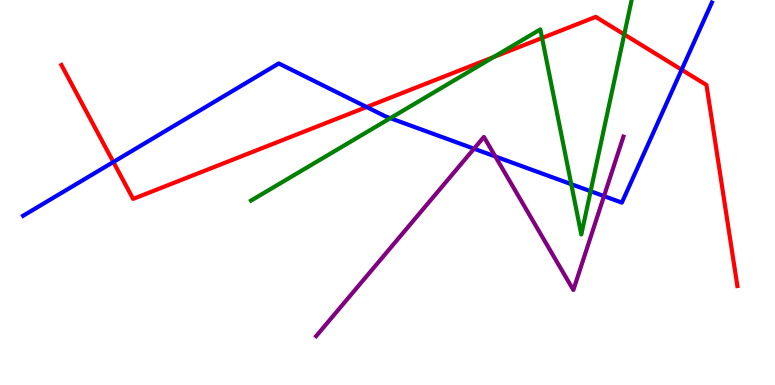[{'lines': ['blue', 'red'], 'intersections': [{'x': 1.46, 'y': 5.79}, {'x': 4.73, 'y': 7.22}, {'x': 8.8, 'y': 8.19}]}, {'lines': ['green', 'red'], 'intersections': [{'x': 6.37, 'y': 8.52}, {'x': 6.99, 'y': 9.01}, {'x': 8.05, 'y': 9.11}]}, {'lines': ['purple', 'red'], 'intersections': []}, {'lines': ['blue', 'green'], 'intersections': [{'x': 5.04, 'y': 6.93}, {'x': 7.37, 'y': 5.22}, {'x': 7.62, 'y': 5.03}]}, {'lines': ['blue', 'purple'], 'intersections': [{'x': 6.12, 'y': 6.14}, {'x': 6.39, 'y': 5.94}, {'x': 7.79, 'y': 4.91}]}, {'lines': ['green', 'purple'], 'intersections': []}]